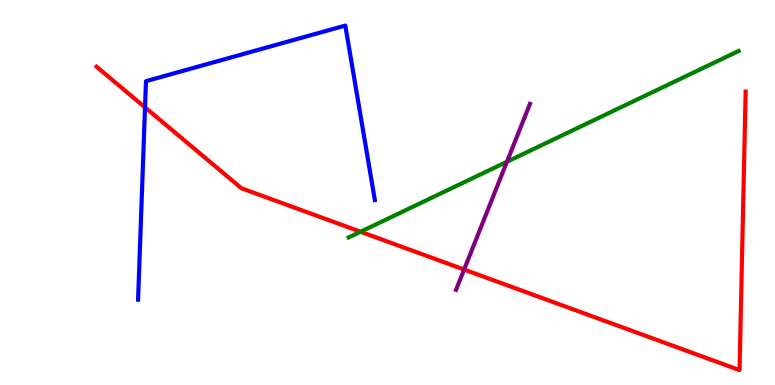[{'lines': ['blue', 'red'], 'intersections': [{'x': 1.87, 'y': 7.21}]}, {'lines': ['green', 'red'], 'intersections': [{'x': 4.65, 'y': 3.98}]}, {'lines': ['purple', 'red'], 'intersections': [{'x': 5.99, 'y': 3.0}]}, {'lines': ['blue', 'green'], 'intersections': []}, {'lines': ['blue', 'purple'], 'intersections': []}, {'lines': ['green', 'purple'], 'intersections': [{'x': 6.54, 'y': 5.8}]}]